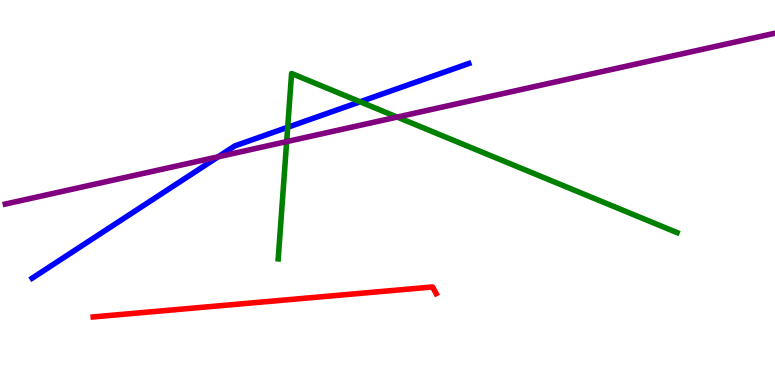[{'lines': ['blue', 'red'], 'intersections': []}, {'lines': ['green', 'red'], 'intersections': []}, {'lines': ['purple', 'red'], 'intersections': []}, {'lines': ['blue', 'green'], 'intersections': [{'x': 3.71, 'y': 6.69}, {'x': 4.65, 'y': 7.36}]}, {'lines': ['blue', 'purple'], 'intersections': [{'x': 2.81, 'y': 5.93}]}, {'lines': ['green', 'purple'], 'intersections': [{'x': 3.7, 'y': 6.32}, {'x': 5.12, 'y': 6.96}]}]